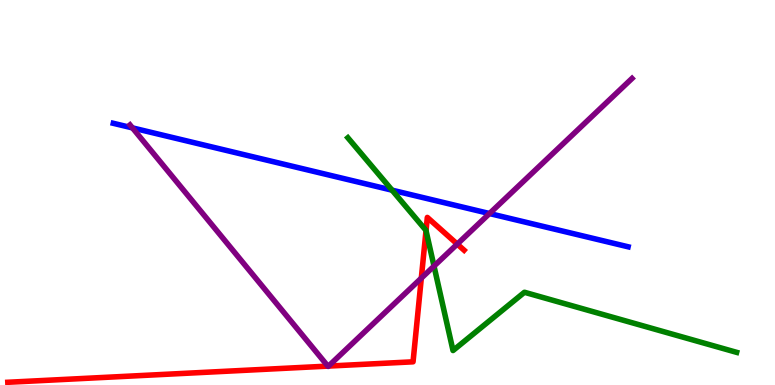[{'lines': ['blue', 'red'], 'intersections': []}, {'lines': ['green', 'red'], 'intersections': [{'x': 5.5, 'y': 4.01}]}, {'lines': ['purple', 'red'], 'intersections': [{'x': 4.23, 'y': 0.49}, {'x': 4.24, 'y': 0.491}, {'x': 5.44, 'y': 2.78}, {'x': 5.9, 'y': 3.66}]}, {'lines': ['blue', 'green'], 'intersections': [{'x': 5.06, 'y': 5.06}]}, {'lines': ['blue', 'purple'], 'intersections': [{'x': 1.71, 'y': 6.68}, {'x': 6.32, 'y': 4.45}]}, {'lines': ['green', 'purple'], 'intersections': [{'x': 5.6, 'y': 3.09}]}]